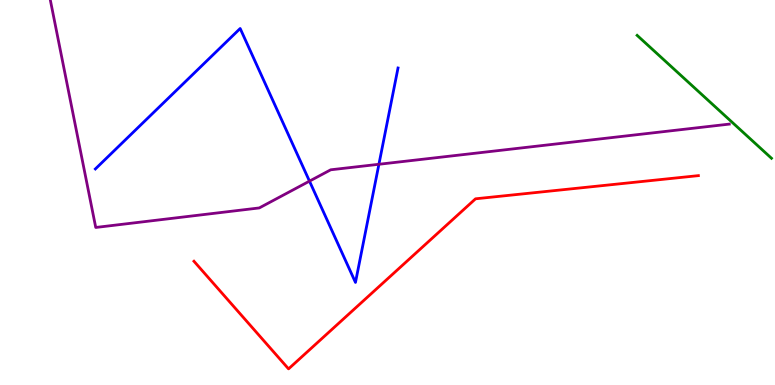[{'lines': ['blue', 'red'], 'intersections': []}, {'lines': ['green', 'red'], 'intersections': []}, {'lines': ['purple', 'red'], 'intersections': []}, {'lines': ['blue', 'green'], 'intersections': []}, {'lines': ['blue', 'purple'], 'intersections': [{'x': 3.99, 'y': 5.3}, {'x': 4.89, 'y': 5.73}]}, {'lines': ['green', 'purple'], 'intersections': []}]